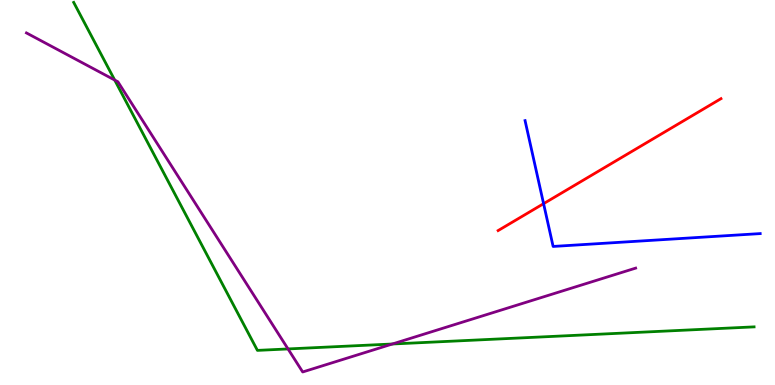[{'lines': ['blue', 'red'], 'intersections': [{'x': 7.01, 'y': 4.71}]}, {'lines': ['green', 'red'], 'intersections': []}, {'lines': ['purple', 'red'], 'intersections': []}, {'lines': ['blue', 'green'], 'intersections': []}, {'lines': ['blue', 'purple'], 'intersections': []}, {'lines': ['green', 'purple'], 'intersections': [{'x': 1.48, 'y': 7.92}, {'x': 3.72, 'y': 0.937}, {'x': 5.06, 'y': 1.06}]}]